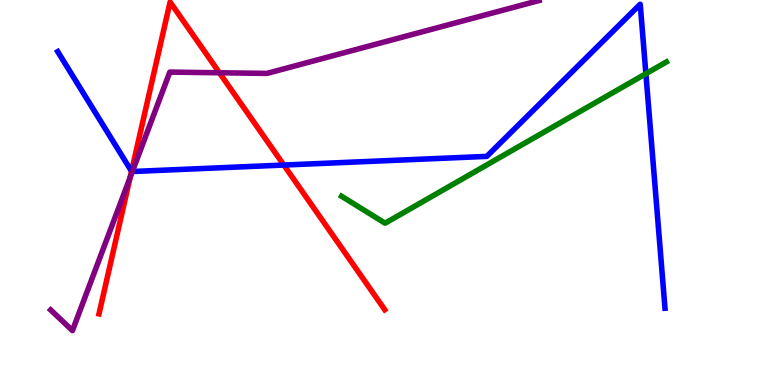[{'lines': ['blue', 'red'], 'intersections': [{'x': 1.7, 'y': 5.55}, {'x': 3.66, 'y': 5.71}]}, {'lines': ['green', 'red'], 'intersections': []}, {'lines': ['purple', 'red'], 'intersections': [{'x': 1.68, 'y': 5.39}, {'x': 2.83, 'y': 8.11}]}, {'lines': ['blue', 'green'], 'intersections': [{'x': 8.33, 'y': 8.09}]}, {'lines': ['blue', 'purple'], 'intersections': [{'x': 1.71, 'y': 5.55}]}, {'lines': ['green', 'purple'], 'intersections': []}]